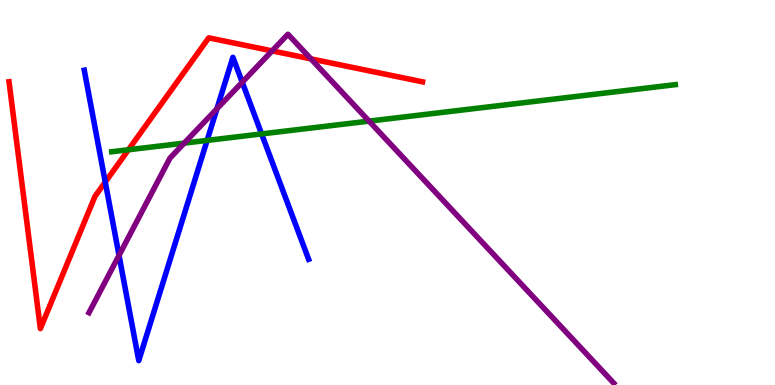[{'lines': ['blue', 'red'], 'intersections': [{'x': 1.36, 'y': 5.27}]}, {'lines': ['green', 'red'], 'intersections': [{'x': 1.66, 'y': 6.11}]}, {'lines': ['purple', 'red'], 'intersections': [{'x': 3.51, 'y': 8.68}, {'x': 4.01, 'y': 8.47}]}, {'lines': ['blue', 'green'], 'intersections': [{'x': 2.67, 'y': 6.35}, {'x': 3.38, 'y': 6.52}]}, {'lines': ['blue', 'purple'], 'intersections': [{'x': 1.54, 'y': 3.37}, {'x': 2.8, 'y': 7.17}, {'x': 3.13, 'y': 7.86}]}, {'lines': ['green', 'purple'], 'intersections': [{'x': 2.38, 'y': 6.28}, {'x': 4.76, 'y': 6.85}]}]